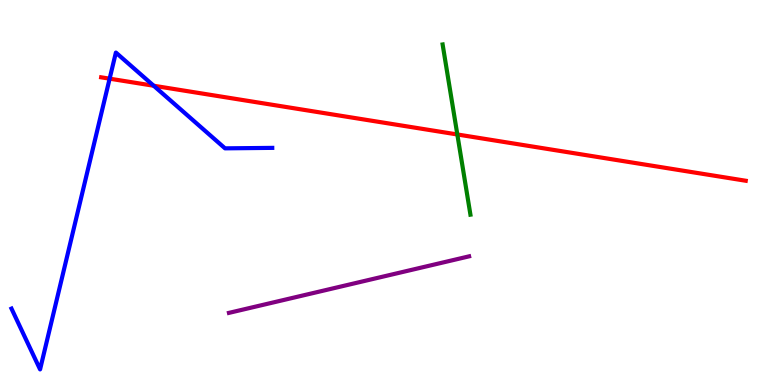[{'lines': ['blue', 'red'], 'intersections': [{'x': 1.41, 'y': 7.96}, {'x': 1.98, 'y': 7.77}]}, {'lines': ['green', 'red'], 'intersections': [{'x': 5.9, 'y': 6.51}]}, {'lines': ['purple', 'red'], 'intersections': []}, {'lines': ['blue', 'green'], 'intersections': []}, {'lines': ['blue', 'purple'], 'intersections': []}, {'lines': ['green', 'purple'], 'intersections': []}]